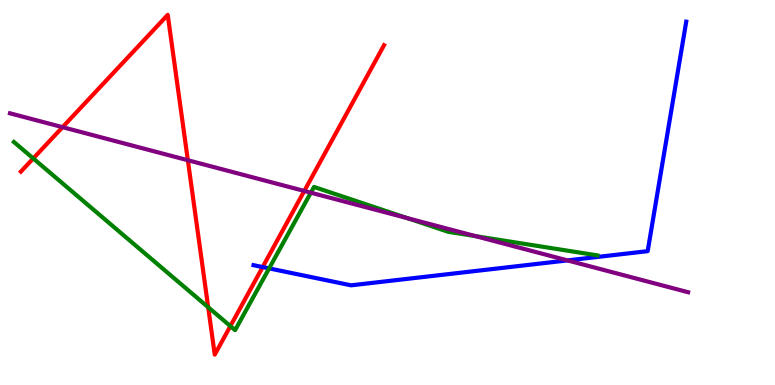[{'lines': ['blue', 'red'], 'intersections': [{'x': 3.39, 'y': 3.06}]}, {'lines': ['green', 'red'], 'intersections': [{'x': 0.429, 'y': 5.88}, {'x': 2.69, 'y': 2.02}, {'x': 2.97, 'y': 1.53}]}, {'lines': ['purple', 'red'], 'intersections': [{'x': 0.807, 'y': 6.7}, {'x': 2.42, 'y': 5.84}, {'x': 3.93, 'y': 5.04}]}, {'lines': ['blue', 'green'], 'intersections': [{'x': 3.47, 'y': 3.03}]}, {'lines': ['blue', 'purple'], 'intersections': [{'x': 7.32, 'y': 3.24}]}, {'lines': ['green', 'purple'], 'intersections': [{'x': 4.01, 'y': 5.0}, {'x': 5.26, 'y': 4.33}, {'x': 6.14, 'y': 3.87}]}]